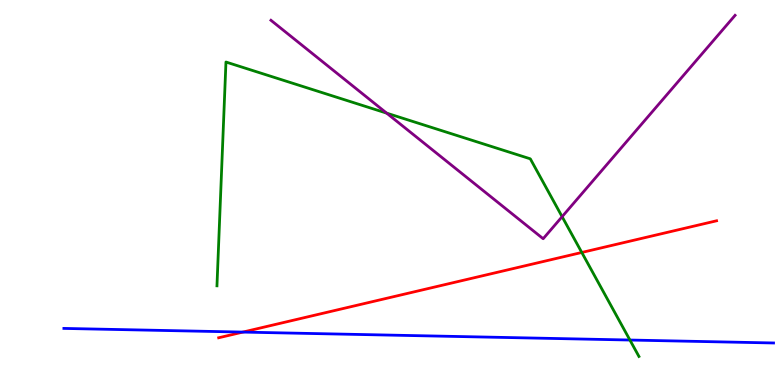[{'lines': ['blue', 'red'], 'intersections': [{'x': 3.13, 'y': 1.37}]}, {'lines': ['green', 'red'], 'intersections': [{'x': 7.51, 'y': 3.44}]}, {'lines': ['purple', 'red'], 'intersections': []}, {'lines': ['blue', 'green'], 'intersections': [{'x': 8.13, 'y': 1.17}]}, {'lines': ['blue', 'purple'], 'intersections': []}, {'lines': ['green', 'purple'], 'intersections': [{'x': 4.99, 'y': 7.06}, {'x': 7.25, 'y': 4.37}]}]